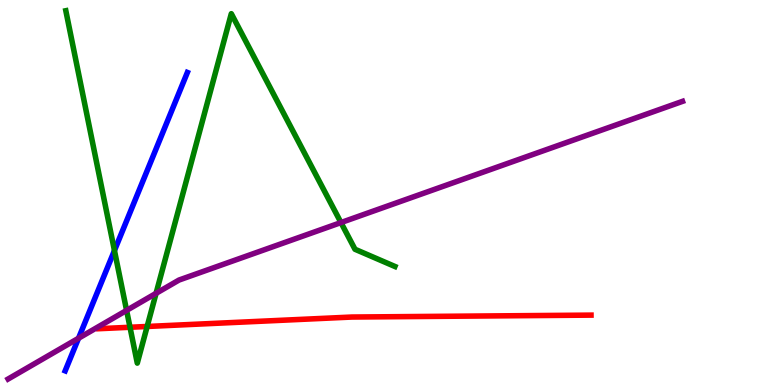[{'lines': ['blue', 'red'], 'intersections': []}, {'lines': ['green', 'red'], 'intersections': [{'x': 1.68, 'y': 1.5}, {'x': 1.9, 'y': 1.52}]}, {'lines': ['purple', 'red'], 'intersections': []}, {'lines': ['blue', 'green'], 'intersections': [{'x': 1.48, 'y': 3.49}]}, {'lines': ['blue', 'purple'], 'intersections': [{'x': 1.01, 'y': 1.21}]}, {'lines': ['green', 'purple'], 'intersections': [{'x': 1.63, 'y': 1.94}, {'x': 2.01, 'y': 2.38}, {'x': 4.4, 'y': 4.22}]}]